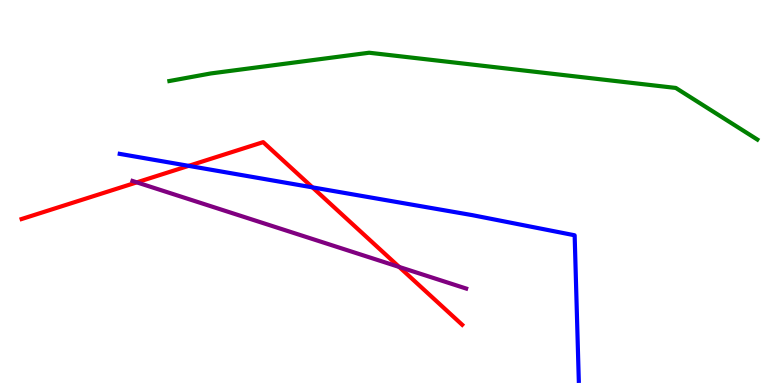[{'lines': ['blue', 'red'], 'intersections': [{'x': 2.43, 'y': 5.69}, {'x': 4.03, 'y': 5.13}]}, {'lines': ['green', 'red'], 'intersections': []}, {'lines': ['purple', 'red'], 'intersections': [{'x': 1.77, 'y': 5.26}, {'x': 5.15, 'y': 3.07}]}, {'lines': ['blue', 'green'], 'intersections': []}, {'lines': ['blue', 'purple'], 'intersections': []}, {'lines': ['green', 'purple'], 'intersections': []}]